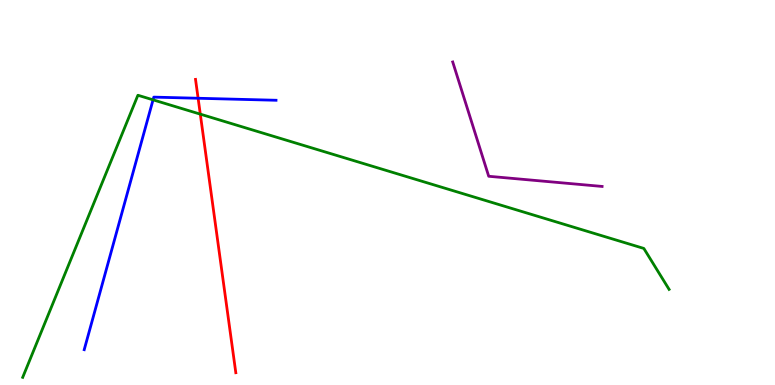[{'lines': ['blue', 'red'], 'intersections': [{'x': 2.56, 'y': 7.45}]}, {'lines': ['green', 'red'], 'intersections': [{'x': 2.58, 'y': 7.04}]}, {'lines': ['purple', 'red'], 'intersections': []}, {'lines': ['blue', 'green'], 'intersections': [{'x': 1.97, 'y': 7.41}]}, {'lines': ['blue', 'purple'], 'intersections': []}, {'lines': ['green', 'purple'], 'intersections': []}]